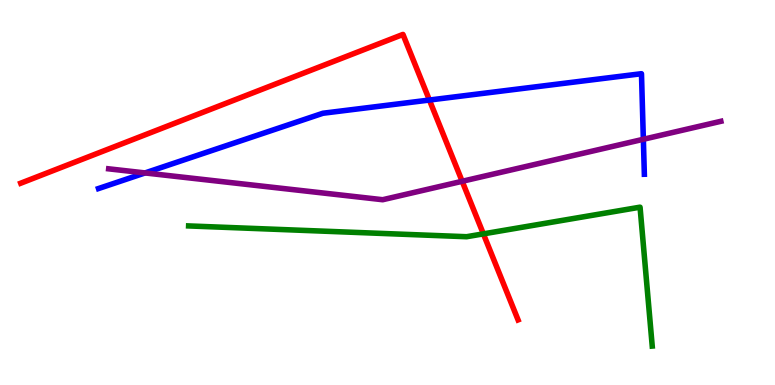[{'lines': ['blue', 'red'], 'intersections': [{'x': 5.54, 'y': 7.4}]}, {'lines': ['green', 'red'], 'intersections': [{'x': 6.24, 'y': 3.93}]}, {'lines': ['purple', 'red'], 'intersections': [{'x': 5.96, 'y': 5.29}]}, {'lines': ['blue', 'green'], 'intersections': []}, {'lines': ['blue', 'purple'], 'intersections': [{'x': 1.87, 'y': 5.51}, {'x': 8.3, 'y': 6.38}]}, {'lines': ['green', 'purple'], 'intersections': []}]